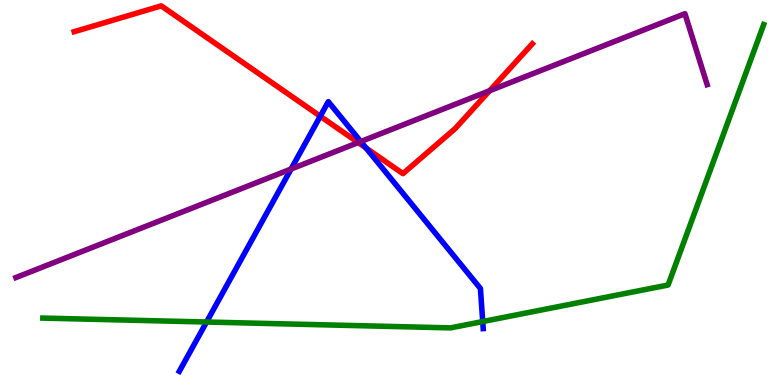[{'lines': ['blue', 'red'], 'intersections': [{'x': 4.13, 'y': 6.98}, {'x': 4.72, 'y': 6.16}]}, {'lines': ['green', 'red'], 'intersections': []}, {'lines': ['purple', 'red'], 'intersections': [{'x': 4.62, 'y': 6.3}, {'x': 6.32, 'y': 7.64}]}, {'lines': ['blue', 'green'], 'intersections': [{'x': 2.67, 'y': 1.64}, {'x': 6.23, 'y': 1.65}]}, {'lines': ['blue', 'purple'], 'intersections': [{'x': 3.76, 'y': 5.61}, {'x': 4.66, 'y': 6.32}]}, {'lines': ['green', 'purple'], 'intersections': []}]